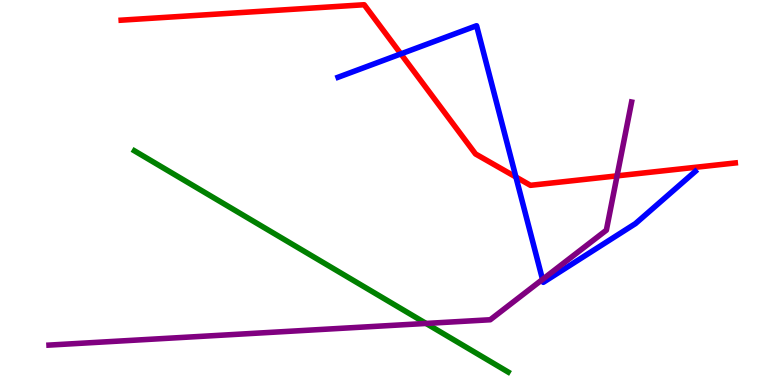[{'lines': ['blue', 'red'], 'intersections': [{'x': 5.17, 'y': 8.6}, {'x': 6.66, 'y': 5.4}]}, {'lines': ['green', 'red'], 'intersections': []}, {'lines': ['purple', 'red'], 'intersections': [{'x': 7.96, 'y': 5.43}]}, {'lines': ['blue', 'green'], 'intersections': []}, {'lines': ['blue', 'purple'], 'intersections': [{'x': 7.0, 'y': 2.74}]}, {'lines': ['green', 'purple'], 'intersections': [{'x': 5.5, 'y': 1.6}]}]